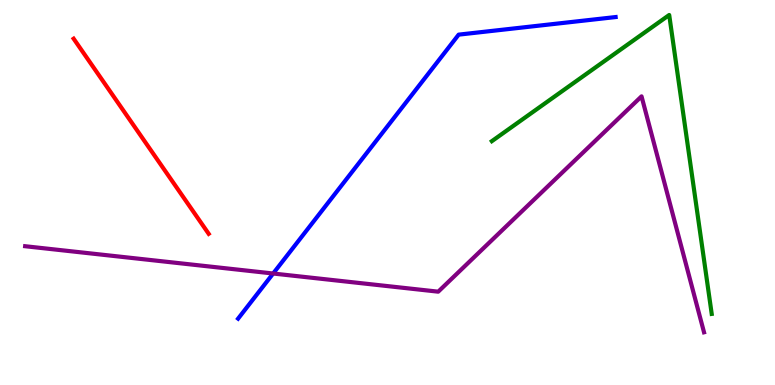[{'lines': ['blue', 'red'], 'intersections': []}, {'lines': ['green', 'red'], 'intersections': []}, {'lines': ['purple', 'red'], 'intersections': []}, {'lines': ['blue', 'green'], 'intersections': []}, {'lines': ['blue', 'purple'], 'intersections': [{'x': 3.52, 'y': 2.9}]}, {'lines': ['green', 'purple'], 'intersections': []}]